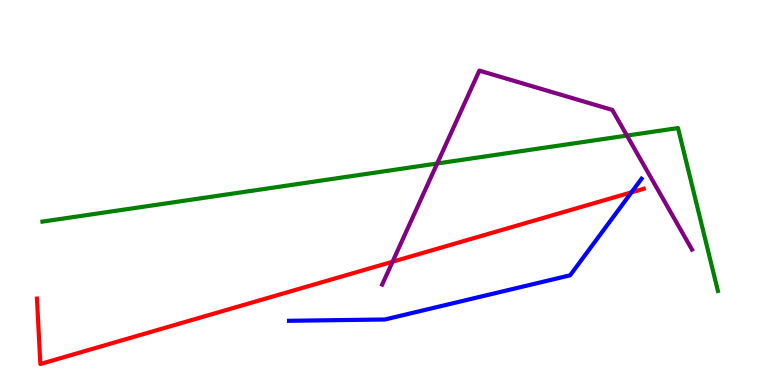[{'lines': ['blue', 'red'], 'intersections': [{'x': 8.15, 'y': 5.0}]}, {'lines': ['green', 'red'], 'intersections': []}, {'lines': ['purple', 'red'], 'intersections': [{'x': 5.07, 'y': 3.2}]}, {'lines': ['blue', 'green'], 'intersections': []}, {'lines': ['blue', 'purple'], 'intersections': []}, {'lines': ['green', 'purple'], 'intersections': [{'x': 5.64, 'y': 5.75}, {'x': 8.09, 'y': 6.48}]}]